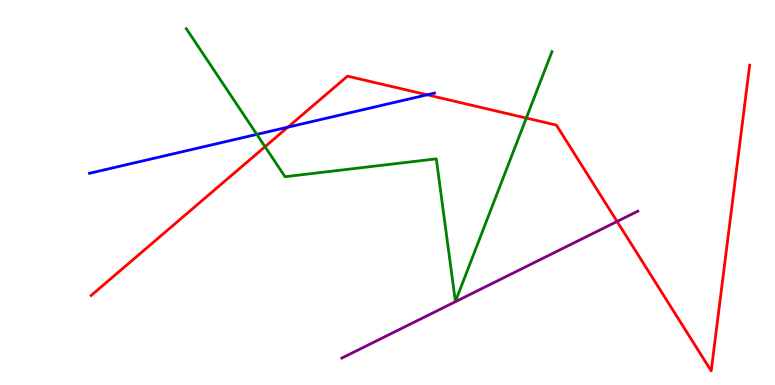[{'lines': ['blue', 'red'], 'intersections': [{'x': 3.71, 'y': 6.7}, {'x': 5.51, 'y': 7.54}]}, {'lines': ['green', 'red'], 'intersections': [{'x': 3.42, 'y': 6.19}, {'x': 6.79, 'y': 6.93}]}, {'lines': ['purple', 'red'], 'intersections': [{'x': 7.96, 'y': 4.25}]}, {'lines': ['blue', 'green'], 'intersections': [{'x': 3.31, 'y': 6.51}]}, {'lines': ['blue', 'purple'], 'intersections': []}, {'lines': ['green', 'purple'], 'intersections': []}]